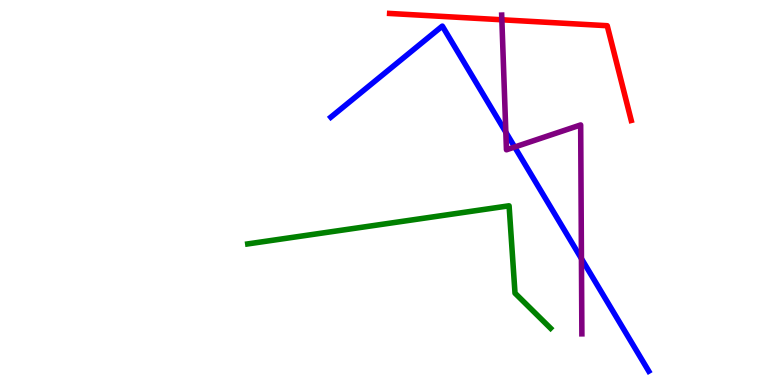[{'lines': ['blue', 'red'], 'intersections': []}, {'lines': ['green', 'red'], 'intersections': []}, {'lines': ['purple', 'red'], 'intersections': [{'x': 6.48, 'y': 9.49}]}, {'lines': ['blue', 'green'], 'intersections': []}, {'lines': ['blue', 'purple'], 'intersections': [{'x': 6.53, 'y': 6.57}, {'x': 6.64, 'y': 6.18}, {'x': 7.5, 'y': 3.28}]}, {'lines': ['green', 'purple'], 'intersections': []}]